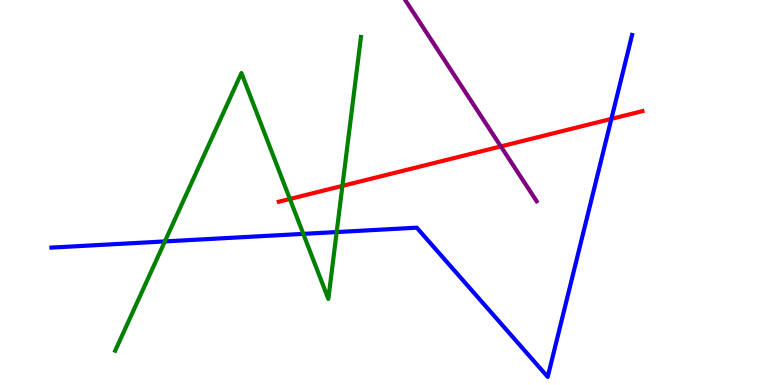[{'lines': ['blue', 'red'], 'intersections': [{'x': 7.89, 'y': 6.91}]}, {'lines': ['green', 'red'], 'intersections': [{'x': 3.74, 'y': 4.83}, {'x': 4.42, 'y': 5.17}]}, {'lines': ['purple', 'red'], 'intersections': [{'x': 6.46, 'y': 6.2}]}, {'lines': ['blue', 'green'], 'intersections': [{'x': 2.13, 'y': 3.73}, {'x': 3.91, 'y': 3.93}, {'x': 4.34, 'y': 3.97}]}, {'lines': ['blue', 'purple'], 'intersections': []}, {'lines': ['green', 'purple'], 'intersections': []}]